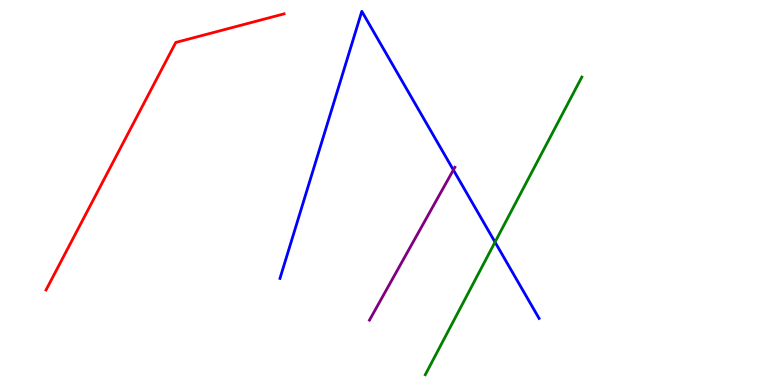[{'lines': ['blue', 'red'], 'intersections': []}, {'lines': ['green', 'red'], 'intersections': []}, {'lines': ['purple', 'red'], 'intersections': []}, {'lines': ['blue', 'green'], 'intersections': [{'x': 6.39, 'y': 3.71}]}, {'lines': ['blue', 'purple'], 'intersections': [{'x': 5.85, 'y': 5.59}]}, {'lines': ['green', 'purple'], 'intersections': []}]